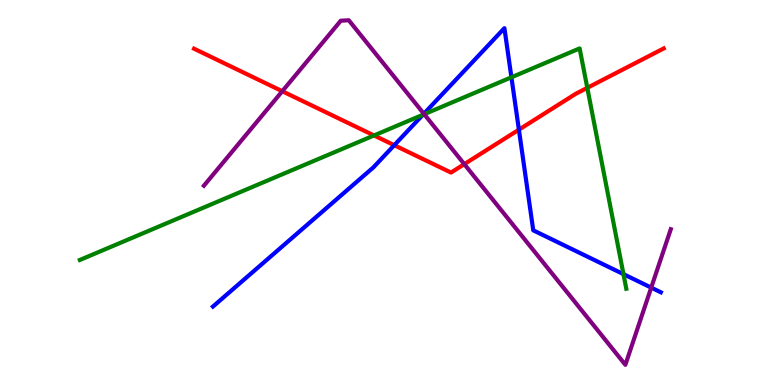[{'lines': ['blue', 'red'], 'intersections': [{'x': 5.09, 'y': 6.23}, {'x': 6.7, 'y': 6.63}]}, {'lines': ['green', 'red'], 'intersections': [{'x': 4.83, 'y': 6.48}, {'x': 7.58, 'y': 7.72}]}, {'lines': ['purple', 'red'], 'intersections': [{'x': 3.64, 'y': 7.63}, {'x': 5.99, 'y': 5.74}]}, {'lines': ['blue', 'green'], 'intersections': [{'x': 5.46, 'y': 7.02}, {'x': 6.6, 'y': 7.99}, {'x': 8.04, 'y': 2.88}]}, {'lines': ['blue', 'purple'], 'intersections': [{'x': 5.47, 'y': 7.05}, {'x': 8.4, 'y': 2.53}]}, {'lines': ['green', 'purple'], 'intersections': [{'x': 5.47, 'y': 7.03}]}]